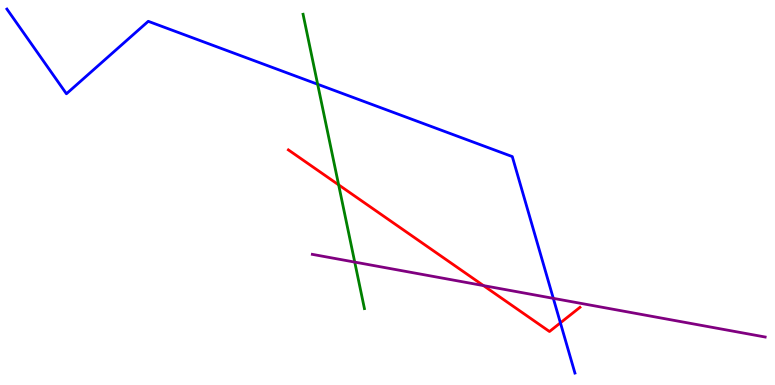[{'lines': ['blue', 'red'], 'intersections': [{'x': 7.23, 'y': 1.61}]}, {'lines': ['green', 'red'], 'intersections': [{'x': 4.37, 'y': 5.2}]}, {'lines': ['purple', 'red'], 'intersections': [{'x': 6.24, 'y': 2.58}]}, {'lines': ['blue', 'green'], 'intersections': [{'x': 4.1, 'y': 7.81}]}, {'lines': ['blue', 'purple'], 'intersections': [{'x': 7.14, 'y': 2.25}]}, {'lines': ['green', 'purple'], 'intersections': [{'x': 4.58, 'y': 3.19}]}]